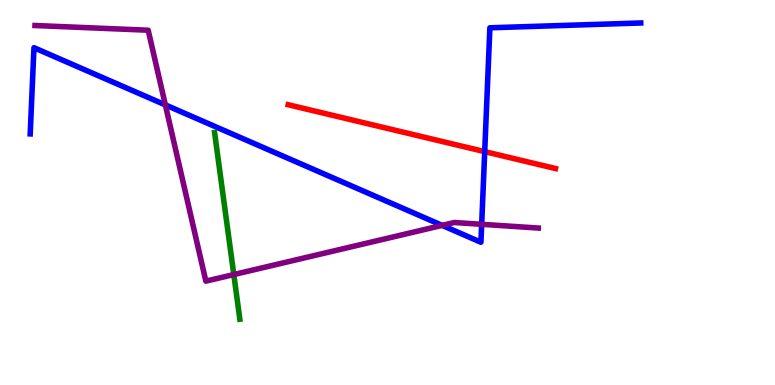[{'lines': ['blue', 'red'], 'intersections': [{'x': 6.25, 'y': 6.06}]}, {'lines': ['green', 'red'], 'intersections': []}, {'lines': ['purple', 'red'], 'intersections': []}, {'lines': ['blue', 'green'], 'intersections': []}, {'lines': ['blue', 'purple'], 'intersections': [{'x': 2.13, 'y': 7.28}, {'x': 5.71, 'y': 4.15}, {'x': 6.22, 'y': 4.17}]}, {'lines': ['green', 'purple'], 'intersections': [{'x': 3.02, 'y': 2.87}]}]